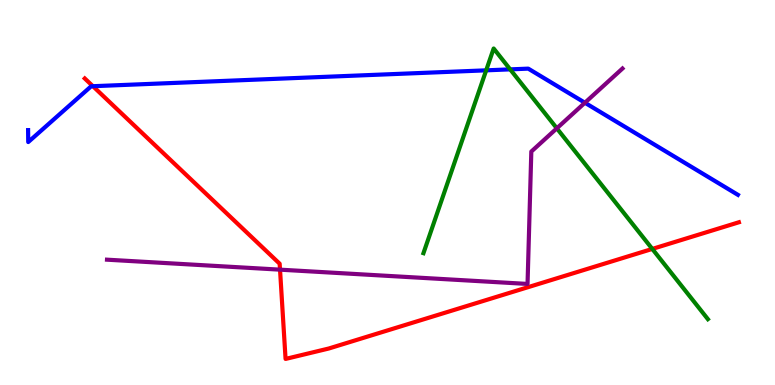[{'lines': ['blue', 'red'], 'intersections': [{'x': 1.2, 'y': 7.76}]}, {'lines': ['green', 'red'], 'intersections': [{'x': 8.42, 'y': 3.53}]}, {'lines': ['purple', 'red'], 'intersections': [{'x': 3.61, 'y': 3.0}]}, {'lines': ['blue', 'green'], 'intersections': [{'x': 6.27, 'y': 8.17}, {'x': 6.58, 'y': 8.2}]}, {'lines': ['blue', 'purple'], 'intersections': [{'x': 7.55, 'y': 7.33}]}, {'lines': ['green', 'purple'], 'intersections': [{'x': 7.18, 'y': 6.67}]}]